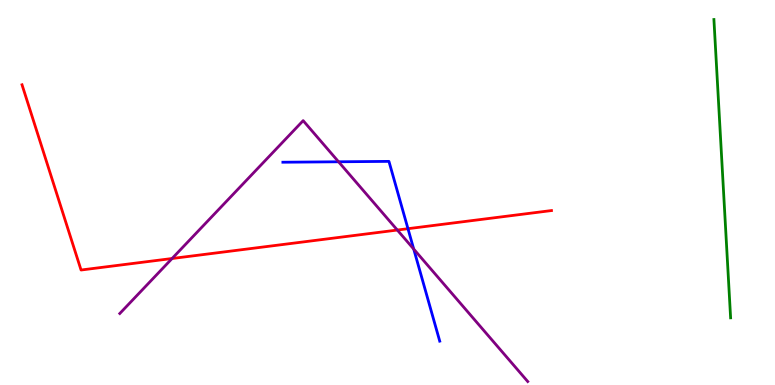[{'lines': ['blue', 'red'], 'intersections': [{'x': 5.26, 'y': 4.06}]}, {'lines': ['green', 'red'], 'intersections': []}, {'lines': ['purple', 'red'], 'intersections': [{'x': 2.22, 'y': 3.29}, {'x': 5.13, 'y': 4.02}]}, {'lines': ['blue', 'green'], 'intersections': []}, {'lines': ['blue', 'purple'], 'intersections': [{'x': 4.37, 'y': 5.8}, {'x': 5.34, 'y': 3.53}]}, {'lines': ['green', 'purple'], 'intersections': []}]